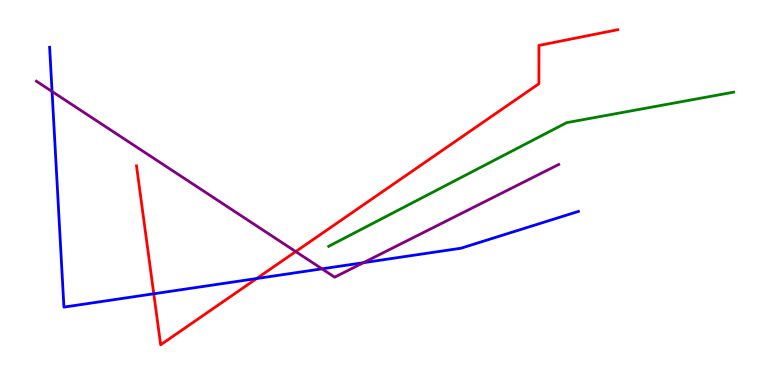[{'lines': ['blue', 'red'], 'intersections': [{'x': 1.98, 'y': 2.37}, {'x': 3.31, 'y': 2.77}]}, {'lines': ['green', 'red'], 'intersections': []}, {'lines': ['purple', 'red'], 'intersections': [{'x': 3.82, 'y': 3.47}]}, {'lines': ['blue', 'green'], 'intersections': []}, {'lines': ['blue', 'purple'], 'intersections': [{'x': 0.672, 'y': 7.62}, {'x': 4.15, 'y': 3.02}, {'x': 4.69, 'y': 3.18}]}, {'lines': ['green', 'purple'], 'intersections': []}]